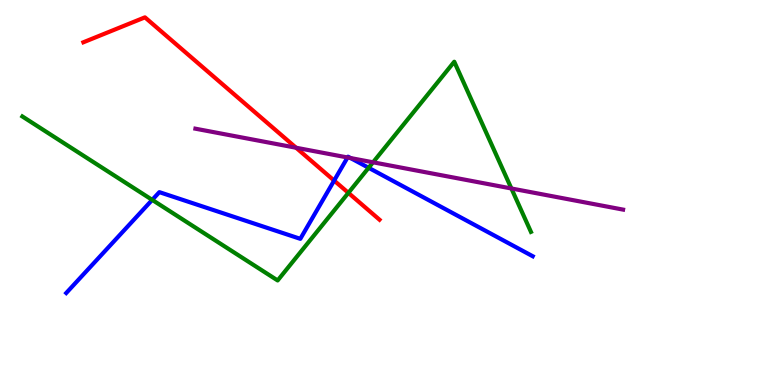[{'lines': ['blue', 'red'], 'intersections': [{'x': 4.31, 'y': 5.31}]}, {'lines': ['green', 'red'], 'intersections': [{'x': 4.5, 'y': 4.99}]}, {'lines': ['purple', 'red'], 'intersections': [{'x': 3.82, 'y': 6.16}]}, {'lines': ['blue', 'green'], 'intersections': [{'x': 1.96, 'y': 4.81}, {'x': 4.76, 'y': 5.64}]}, {'lines': ['blue', 'purple'], 'intersections': [{'x': 4.48, 'y': 5.91}, {'x': 4.52, 'y': 5.89}]}, {'lines': ['green', 'purple'], 'intersections': [{'x': 4.81, 'y': 5.78}, {'x': 6.6, 'y': 5.1}]}]